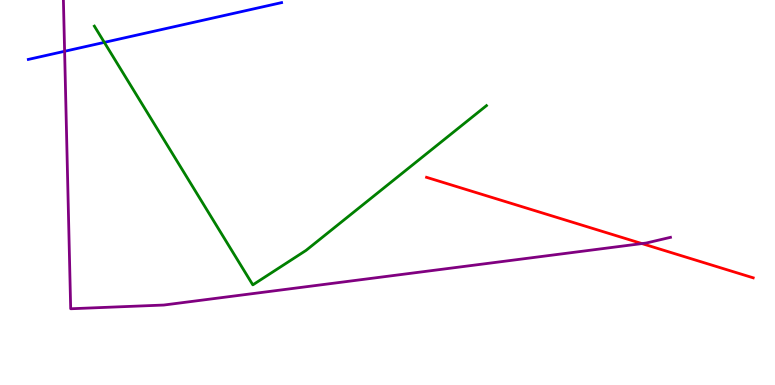[{'lines': ['blue', 'red'], 'intersections': []}, {'lines': ['green', 'red'], 'intersections': []}, {'lines': ['purple', 'red'], 'intersections': [{'x': 8.28, 'y': 3.67}]}, {'lines': ['blue', 'green'], 'intersections': [{'x': 1.35, 'y': 8.9}]}, {'lines': ['blue', 'purple'], 'intersections': [{'x': 0.834, 'y': 8.67}]}, {'lines': ['green', 'purple'], 'intersections': []}]